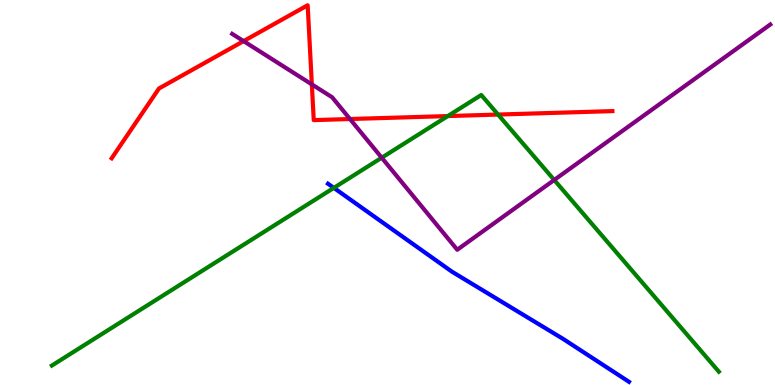[{'lines': ['blue', 'red'], 'intersections': []}, {'lines': ['green', 'red'], 'intersections': [{'x': 5.78, 'y': 6.99}, {'x': 6.43, 'y': 7.02}]}, {'lines': ['purple', 'red'], 'intersections': [{'x': 3.14, 'y': 8.93}, {'x': 4.02, 'y': 7.81}, {'x': 4.52, 'y': 6.91}]}, {'lines': ['blue', 'green'], 'intersections': [{'x': 4.31, 'y': 5.12}]}, {'lines': ['blue', 'purple'], 'intersections': []}, {'lines': ['green', 'purple'], 'intersections': [{'x': 4.93, 'y': 5.9}, {'x': 7.15, 'y': 5.33}]}]